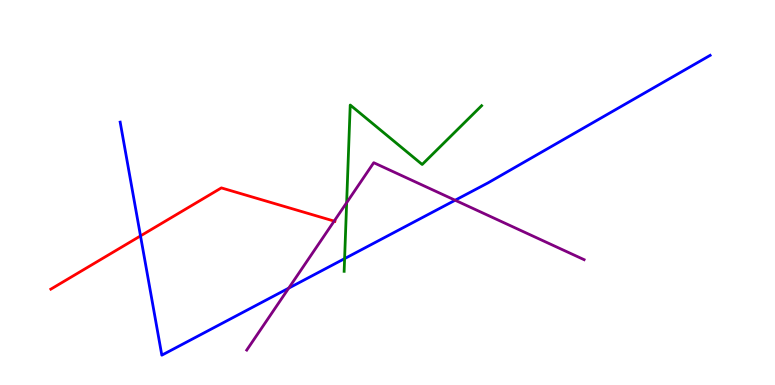[{'lines': ['blue', 'red'], 'intersections': [{'x': 1.81, 'y': 3.87}]}, {'lines': ['green', 'red'], 'intersections': []}, {'lines': ['purple', 'red'], 'intersections': [{'x': 4.31, 'y': 4.26}]}, {'lines': ['blue', 'green'], 'intersections': [{'x': 4.45, 'y': 3.28}]}, {'lines': ['blue', 'purple'], 'intersections': [{'x': 3.73, 'y': 2.52}, {'x': 5.87, 'y': 4.8}]}, {'lines': ['green', 'purple'], 'intersections': [{'x': 4.47, 'y': 4.74}]}]